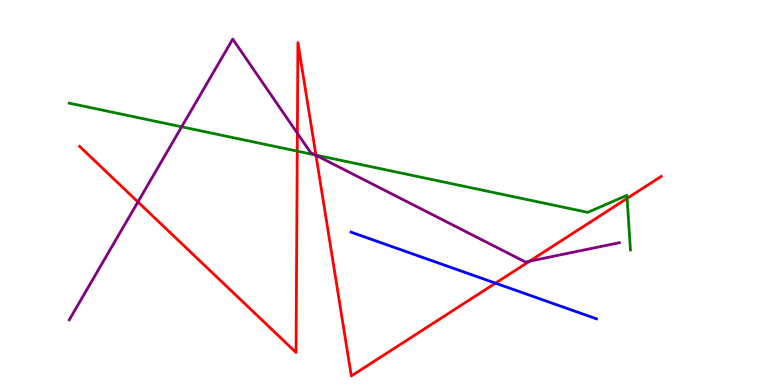[{'lines': ['blue', 'red'], 'intersections': [{'x': 6.39, 'y': 2.65}]}, {'lines': ['green', 'red'], 'intersections': [{'x': 3.84, 'y': 6.07}, {'x': 4.08, 'y': 5.97}, {'x': 8.09, 'y': 4.85}]}, {'lines': ['purple', 'red'], 'intersections': [{'x': 1.78, 'y': 4.75}, {'x': 3.84, 'y': 6.54}, {'x': 4.08, 'y': 5.97}, {'x': 6.83, 'y': 3.22}]}, {'lines': ['blue', 'green'], 'intersections': []}, {'lines': ['blue', 'purple'], 'intersections': []}, {'lines': ['green', 'purple'], 'intersections': [{'x': 2.34, 'y': 6.71}, {'x': 4.07, 'y': 5.97}]}]